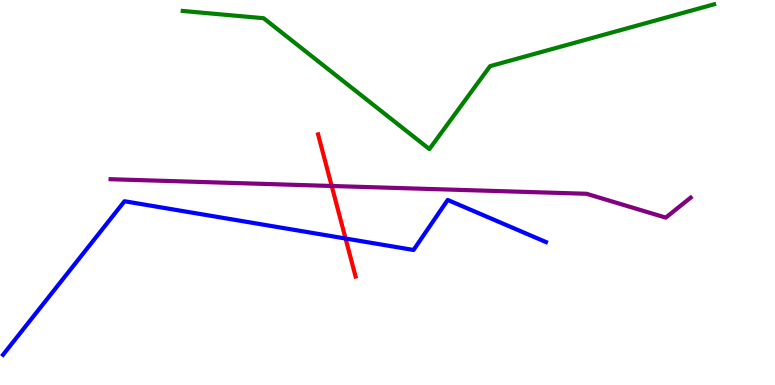[{'lines': ['blue', 'red'], 'intersections': [{'x': 4.46, 'y': 3.8}]}, {'lines': ['green', 'red'], 'intersections': []}, {'lines': ['purple', 'red'], 'intersections': [{'x': 4.28, 'y': 5.17}]}, {'lines': ['blue', 'green'], 'intersections': []}, {'lines': ['blue', 'purple'], 'intersections': []}, {'lines': ['green', 'purple'], 'intersections': []}]